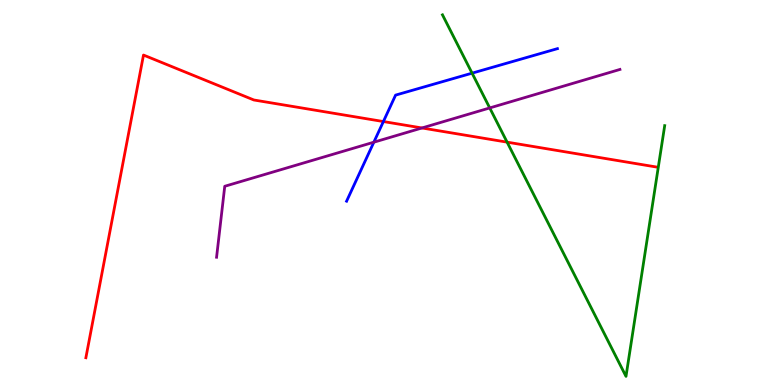[{'lines': ['blue', 'red'], 'intersections': [{'x': 4.95, 'y': 6.84}]}, {'lines': ['green', 'red'], 'intersections': [{'x': 6.54, 'y': 6.31}]}, {'lines': ['purple', 'red'], 'intersections': [{'x': 5.44, 'y': 6.68}]}, {'lines': ['blue', 'green'], 'intersections': [{'x': 6.09, 'y': 8.1}]}, {'lines': ['blue', 'purple'], 'intersections': [{'x': 4.82, 'y': 6.31}]}, {'lines': ['green', 'purple'], 'intersections': [{'x': 6.32, 'y': 7.2}]}]